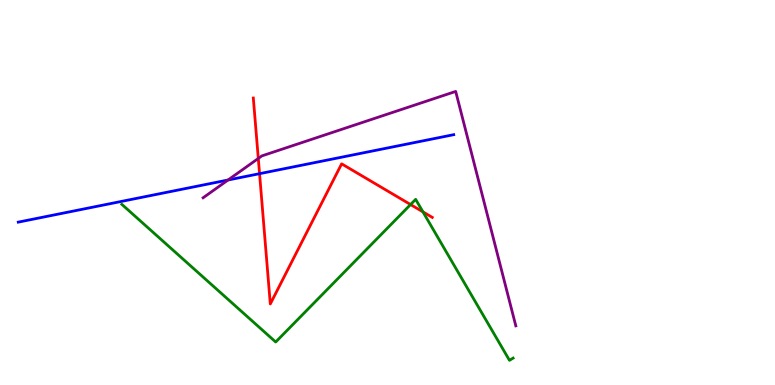[{'lines': ['blue', 'red'], 'intersections': [{'x': 3.35, 'y': 5.49}]}, {'lines': ['green', 'red'], 'intersections': [{'x': 5.3, 'y': 4.69}, {'x': 5.46, 'y': 4.5}]}, {'lines': ['purple', 'red'], 'intersections': [{'x': 3.33, 'y': 5.88}]}, {'lines': ['blue', 'green'], 'intersections': []}, {'lines': ['blue', 'purple'], 'intersections': [{'x': 2.94, 'y': 5.32}]}, {'lines': ['green', 'purple'], 'intersections': []}]